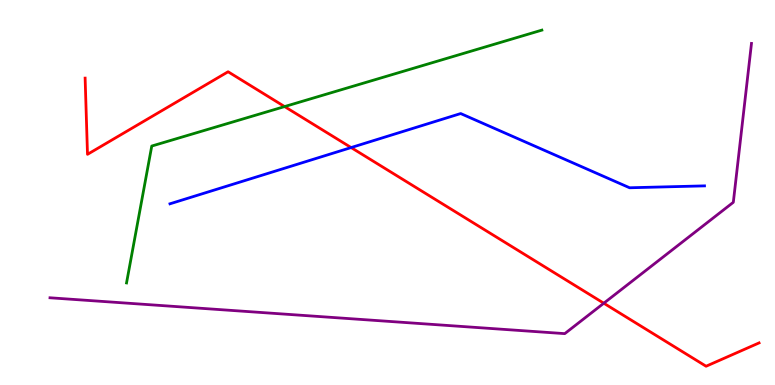[{'lines': ['blue', 'red'], 'intersections': [{'x': 4.53, 'y': 6.17}]}, {'lines': ['green', 'red'], 'intersections': [{'x': 3.67, 'y': 7.23}]}, {'lines': ['purple', 'red'], 'intersections': [{'x': 7.79, 'y': 2.12}]}, {'lines': ['blue', 'green'], 'intersections': []}, {'lines': ['blue', 'purple'], 'intersections': []}, {'lines': ['green', 'purple'], 'intersections': []}]